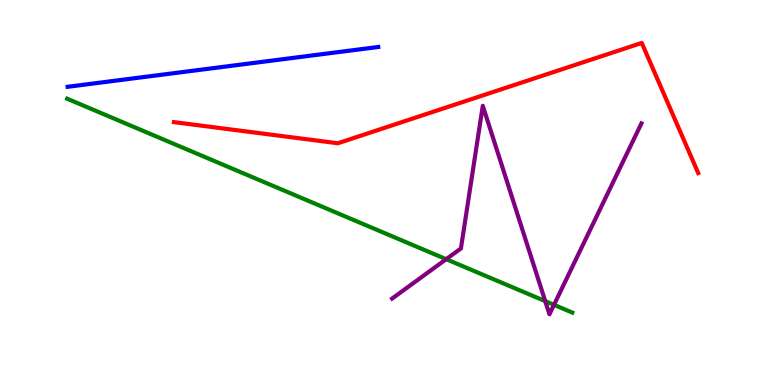[{'lines': ['blue', 'red'], 'intersections': []}, {'lines': ['green', 'red'], 'intersections': []}, {'lines': ['purple', 'red'], 'intersections': []}, {'lines': ['blue', 'green'], 'intersections': []}, {'lines': ['blue', 'purple'], 'intersections': []}, {'lines': ['green', 'purple'], 'intersections': [{'x': 5.76, 'y': 3.27}, {'x': 7.04, 'y': 2.18}, {'x': 7.15, 'y': 2.08}]}]